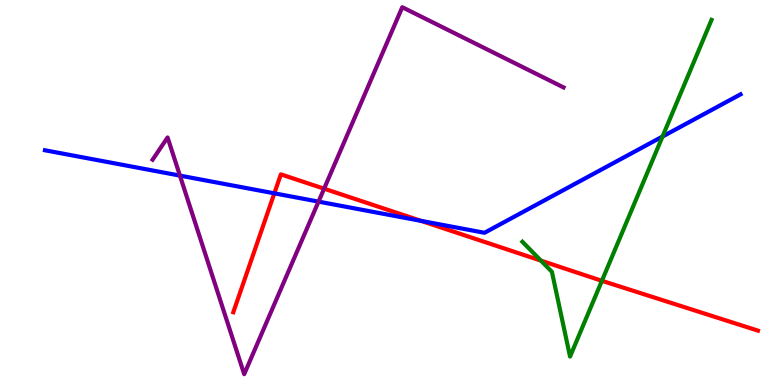[{'lines': ['blue', 'red'], 'intersections': [{'x': 3.54, 'y': 4.98}, {'x': 5.43, 'y': 4.26}]}, {'lines': ['green', 'red'], 'intersections': [{'x': 6.98, 'y': 3.23}, {'x': 7.77, 'y': 2.71}]}, {'lines': ['purple', 'red'], 'intersections': [{'x': 4.18, 'y': 5.1}]}, {'lines': ['blue', 'green'], 'intersections': [{'x': 8.55, 'y': 6.45}]}, {'lines': ['blue', 'purple'], 'intersections': [{'x': 2.32, 'y': 5.44}, {'x': 4.11, 'y': 4.76}]}, {'lines': ['green', 'purple'], 'intersections': []}]